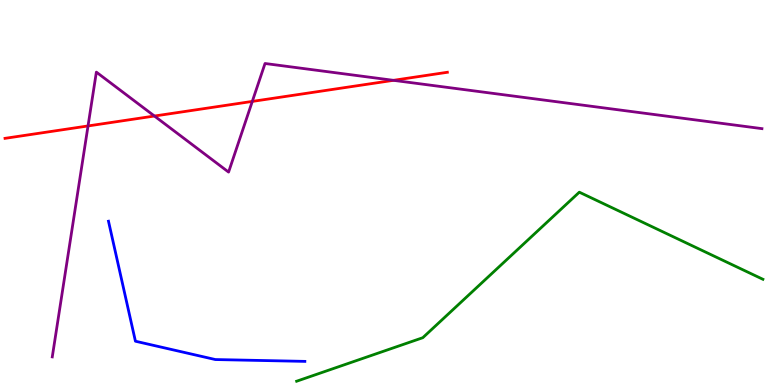[{'lines': ['blue', 'red'], 'intersections': []}, {'lines': ['green', 'red'], 'intersections': []}, {'lines': ['purple', 'red'], 'intersections': [{'x': 1.14, 'y': 6.73}, {'x': 1.99, 'y': 6.99}, {'x': 3.26, 'y': 7.37}, {'x': 5.08, 'y': 7.91}]}, {'lines': ['blue', 'green'], 'intersections': []}, {'lines': ['blue', 'purple'], 'intersections': []}, {'lines': ['green', 'purple'], 'intersections': []}]